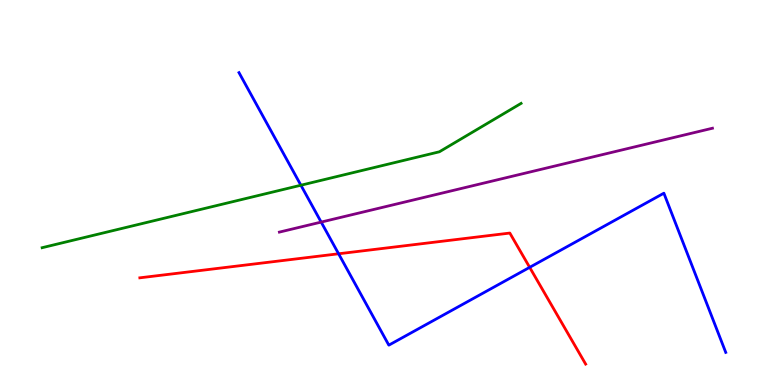[{'lines': ['blue', 'red'], 'intersections': [{'x': 4.37, 'y': 3.41}, {'x': 6.83, 'y': 3.06}]}, {'lines': ['green', 'red'], 'intersections': []}, {'lines': ['purple', 'red'], 'intersections': []}, {'lines': ['blue', 'green'], 'intersections': [{'x': 3.88, 'y': 5.19}]}, {'lines': ['blue', 'purple'], 'intersections': [{'x': 4.14, 'y': 4.23}]}, {'lines': ['green', 'purple'], 'intersections': []}]